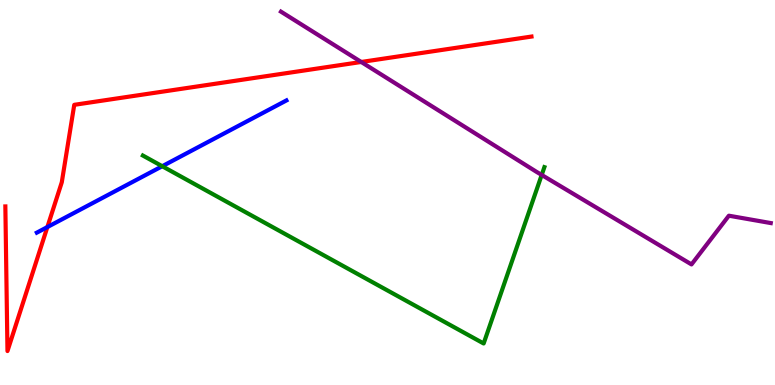[{'lines': ['blue', 'red'], 'intersections': [{'x': 0.611, 'y': 4.1}]}, {'lines': ['green', 'red'], 'intersections': []}, {'lines': ['purple', 'red'], 'intersections': [{'x': 4.66, 'y': 8.39}]}, {'lines': ['blue', 'green'], 'intersections': [{'x': 2.09, 'y': 5.68}]}, {'lines': ['blue', 'purple'], 'intersections': []}, {'lines': ['green', 'purple'], 'intersections': [{'x': 6.99, 'y': 5.46}]}]